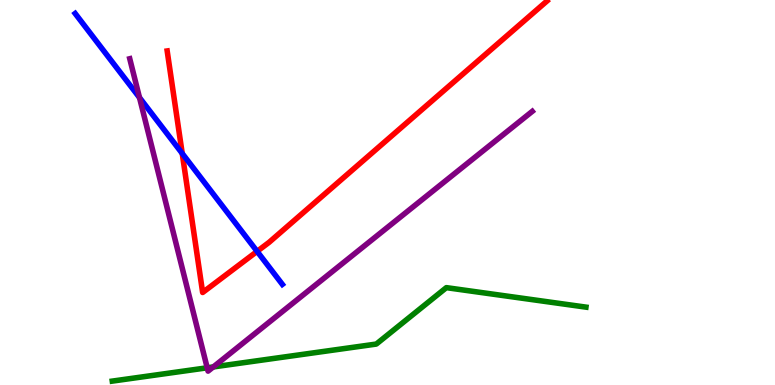[{'lines': ['blue', 'red'], 'intersections': [{'x': 2.35, 'y': 6.01}, {'x': 3.32, 'y': 3.47}]}, {'lines': ['green', 'red'], 'intersections': []}, {'lines': ['purple', 'red'], 'intersections': []}, {'lines': ['blue', 'green'], 'intersections': []}, {'lines': ['blue', 'purple'], 'intersections': [{'x': 1.8, 'y': 7.47}]}, {'lines': ['green', 'purple'], 'intersections': [{'x': 2.67, 'y': 0.447}, {'x': 2.75, 'y': 0.469}]}]